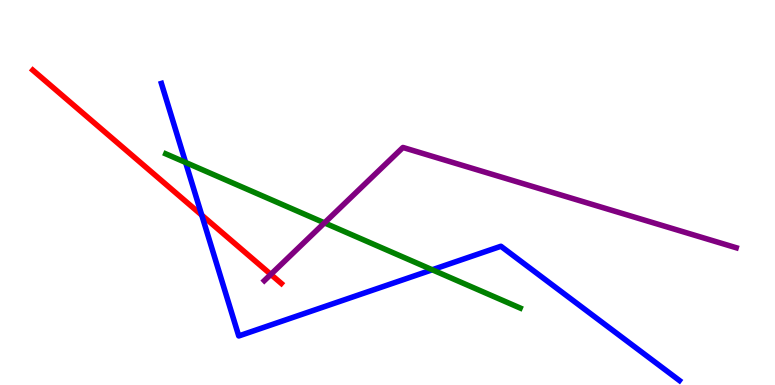[{'lines': ['blue', 'red'], 'intersections': [{'x': 2.6, 'y': 4.41}]}, {'lines': ['green', 'red'], 'intersections': []}, {'lines': ['purple', 'red'], 'intersections': [{'x': 3.49, 'y': 2.87}]}, {'lines': ['blue', 'green'], 'intersections': [{'x': 2.4, 'y': 5.78}, {'x': 5.58, 'y': 2.99}]}, {'lines': ['blue', 'purple'], 'intersections': []}, {'lines': ['green', 'purple'], 'intersections': [{'x': 4.19, 'y': 4.21}]}]